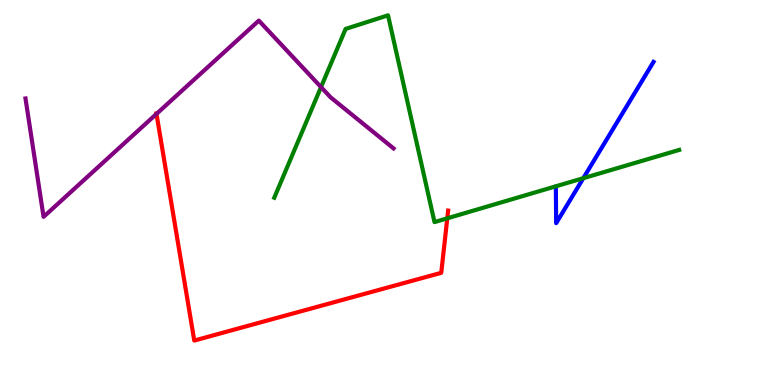[{'lines': ['blue', 'red'], 'intersections': []}, {'lines': ['green', 'red'], 'intersections': [{'x': 5.77, 'y': 4.33}]}, {'lines': ['purple', 'red'], 'intersections': [{'x': 2.02, 'y': 7.04}]}, {'lines': ['blue', 'green'], 'intersections': [{'x': 7.53, 'y': 5.37}]}, {'lines': ['blue', 'purple'], 'intersections': []}, {'lines': ['green', 'purple'], 'intersections': [{'x': 4.14, 'y': 7.74}]}]